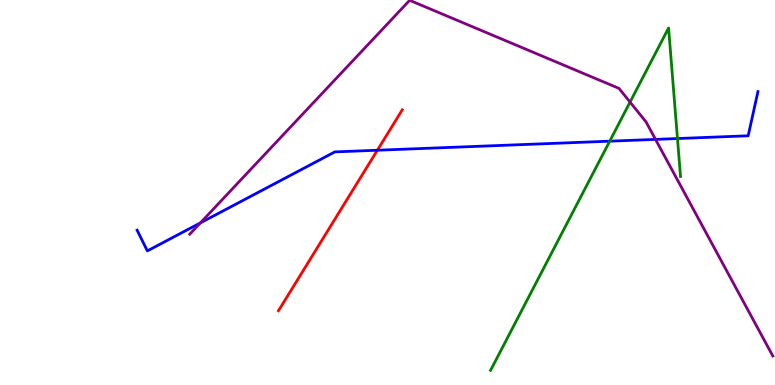[{'lines': ['blue', 'red'], 'intersections': [{'x': 4.87, 'y': 6.1}]}, {'lines': ['green', 'red'], 'intersections': []}, {'lines': ['purple', 'red'], 'intersections': []}, {'lines': ['blue', 'green'], 'intersections': [{'x': 7.87, 'y': 6.33}, {'x': 8.74, 'y': 6.4}]}, {'lines': ['blue', 'purple'], 'intersections': [{'x': 2.59, 'y': 4.21}, {'x': 8.46, 'y': 6.38}]}, {'lines': ['green', 'purple'], 'intersections': [{'x': 8.13, 'y': 7.35}]}]